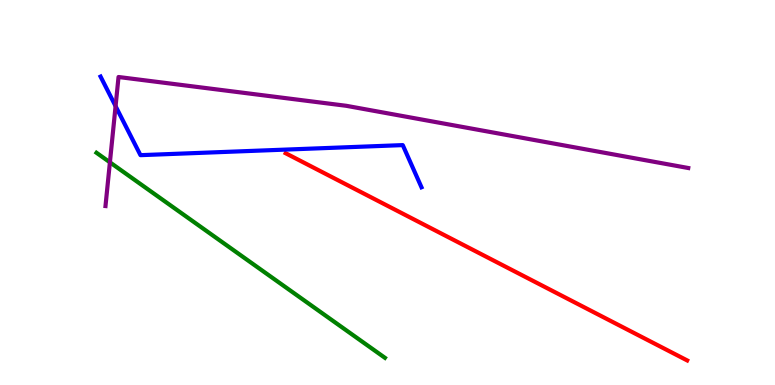[{'lines': ['blue', 'red'], 'intersections': []}, {'lines': ['green', 'red'], 'intersections': []}, {'lines': ['purple', 'red'], 'intersections': []}, {'lines': ['blue', 'green'], 'intersections': []}, {'lines': ['blue', 'purple'], 'intersections': [{'x': 1.49, 'y': 7.24}]}, {'lines': ['green', 'purple'], 'intersections': [{'x': 1.42, 'y': 5.78}]}]